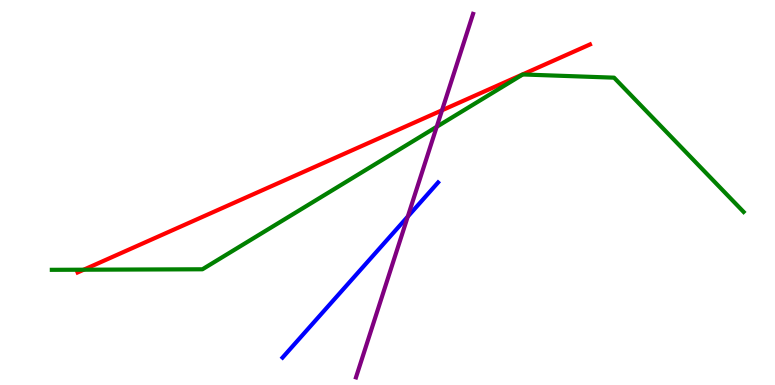[{'lines': ['blue', 'red'], 'intersections': []}, {'lines': ['green', 'red'], 'intersections': [{'x': 1.08, 'y': 2.99}]}, {'lines': ['purple', 'red'], 'intersections': [{'x': 5.7, 'y': 7.14}]}, {'lines': ['blue', 'green'], 'intersections': []}, {'lines': ['blue', 'purple'], 'intersections': [{'x': 5.26, 'y': 4.37}]}, {'lines': ['green', 'purple'], 'intersections': [{'x': 5.63, 'y': 6.71}]}]